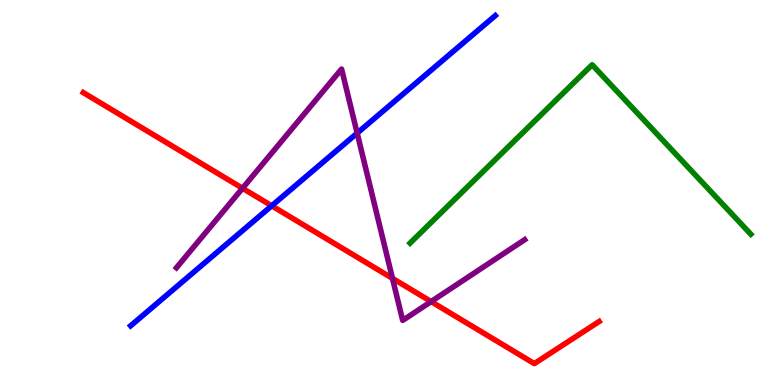[{'lines': ['blue', 'red'], 'intersections': [{'x': 3.51, 'y': 4.65}]}, {'lines': ['green', 'red'], 'intersections': []}, {'lines': ['purple', 'red'], 'intersections': [{'x': 3.13, 'y': 5.11}, {'x': 5.06, 'y': 2.77}, {'x': 5.56, 'y': 2.17}]}, {'lines': ['blue', 'green'], 'intersections': []}, {'lines': ['blue', 'purple'], 'intersections': [{'x': 4.61, 'y': 6.54}]}, {'lines': ['green', 'purple'], 'intersections': []}]